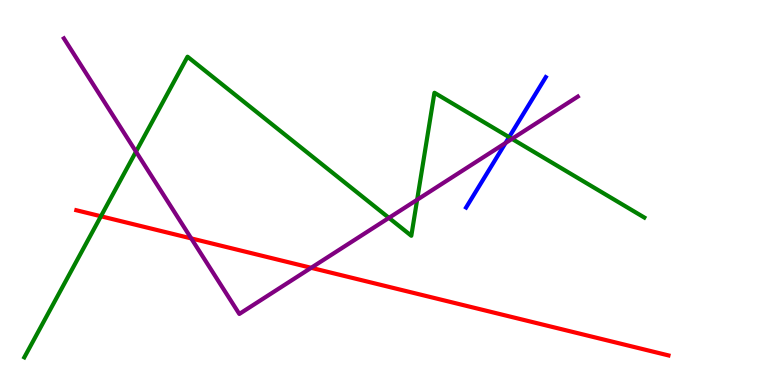[{'lines': ['blue', 'red'], 'intersections': []}, {'lines': ['green', 'red'], 'intersections': [{'x': 1.3, 'y': 4.38}]}, {'lines': ['purple', 'red'], 'intersections': [{'x': 2.47, 'y': 3.81}, {'x': 4.02, 'y': 3.04}]}, {'lines': ['blue', 'green'], 'intersections': [{'x': 6.57, 'y': 6.44}]}, {'lines': ['blue', 'purple'], 'intersections': [{'x': 6.52, 'y': 6.29}]}, {'lines': ['green', 'purple'], 'intersections': [{'x': 1.75, 'y': 6.06}, {'x': 5.02, 'y': 4.34}, {'x': 5.38, 'y': 4.81}, {'x': 6.61, 'y': 6.39}]}]